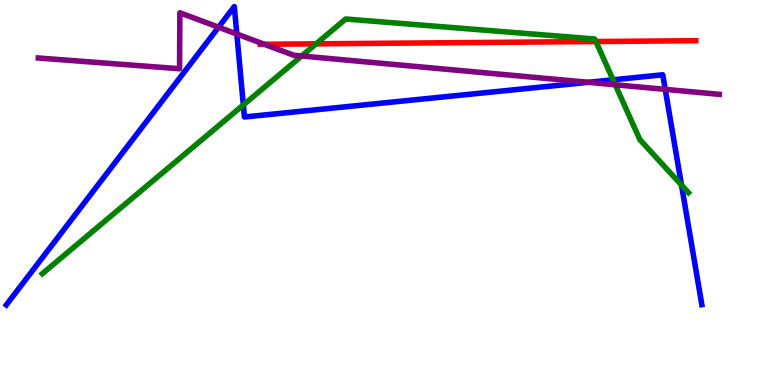[{'lines': ['blue', 'red'], 'intersections': []}, {'lines': ['green', 'red'], 'intersections': [{'x': 4.08, 'y': 8.86}, {'x': 7.69, 'y': 8.92}]}, {'lines': ['purple', 'red'], 'intersections': [{'x': 3.41, 'y': 8.85}]}, {'lines': ['blue', 'green'], 'intersections': [{'x': 3.14, 'y': 7.27}, {'x': 7.91, 'y': 7.93}, {'x': 8.79, 'y': 5.19}]}, {'lines': ['blue', 'purple'], 'intersections': [{'x': 2.82, 'y': 9.29}, {'x': 3.06, 'y': 9.12}, {'x': 7.59, 'y': 7.86}, {'x': 8.58, 'y': 7.68}]}, {'lines': ['green', 'purple'], 'intersections': [{'x': 3.89, 'y': 8.55}, {'x': 7.94, 'y': 7.8}]}]